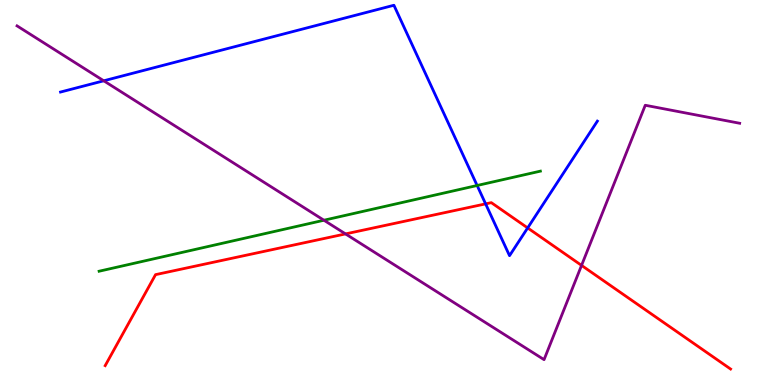[{'lines': ['blue', 'red'], 'intersections': [{'x': 6.27, 'y': 4.7}, {'x': 6.81, 'y': 4.08}]}, {'lines': ['green', 'red'], 'intersections': []}, {'lines': ['purple', 'red'], 'intersections': [{'x': 4.46, 'y': 3.92}, {'x': 7.5, 'y': 3.11}]}, {'lines': ['blue', 'green'], 'intersections': [{'x': 6.16, 'y': 5.18}]}, {'lines': ['blue', 'purple'], 'intersections': [{'x': 1.34, 'y': 7.9}]}, {'lines': ['green', 'purple'], 'intersections': [{'x': 4.18, 'y': 4.28}]}]